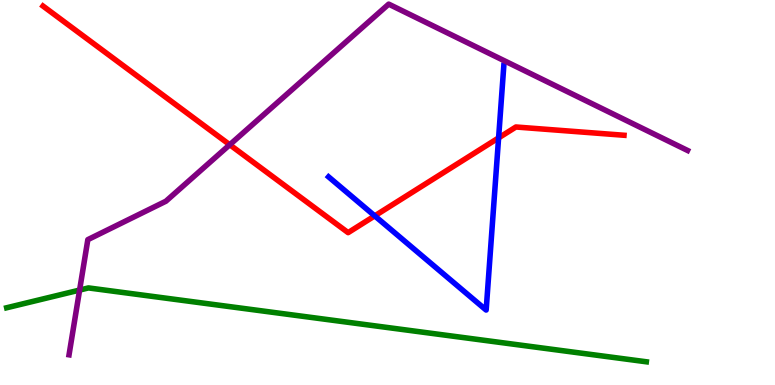[{'lines': ['blue', 'red'], 'intersections': [{'x': 4.84, 'y': 4.39}, {'x': 6.43, 'y': 6.42}]}, {'lines': ['green', 'red'], 'intersections': []}, {'lines': ['purple', 'red'], 'intersections': [{'x': 2.96, 'y': 6.24}]}, {'lines': ['blue', 'green'], 'intersections': []}, {'lines': ['blue', 'purple'], 'intersections': []}, {'lines': ['green', 'purple'], 'intersections': [{'x': 1.03, 'y': 2.47}]}]